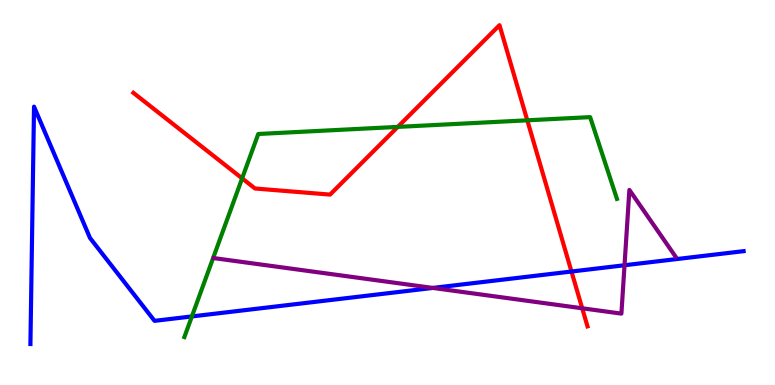[{'lines': ['blue', 'red'], 'intersections': [{'x': 7.37, 'y': 2.95}]}, {'lines': ['green', 'red'], 'intersections': [{'x': 3.12, 'y': 5.37}, {'x': 5.13, 'y': 6.7}, {'x': 6.8, 'y': 6.87}]}, {'lines': ['purple', 'red'], 'intersections': [{'x': 7.51, 'y': 1.99}]}, {'lines': ['blue', 'green'], 'intersections': [{'x': 2.48, 'y': 1.78}]}, {'lines': ['blue', 'purple'], 'intersections': [{'x': 5.58, 'y': 2.52}, {'x': 8.06, 'y': 3.11}]}, {'lines': ['green', 'purple'], 'intersections': []}]